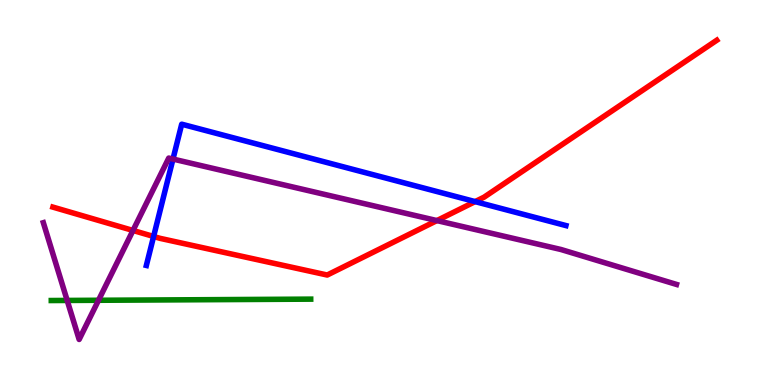[{'lines': ['blue', 'red'], 'intersections': [{'x': 1.98, 'y': 3.86}, {'x': 6.13, 'y': 4.76}]}, {'lines': ['green', 'red'], 'intersections': []}, {'lines': ['purple', 'red'], 'intersections': [{'x': 1.72, 'y': 4.01}, {'x': 5.64, 'y': 4.27}]}, {'lines': ['blue', 'green'], 'intersections': []}, {'lines': ['blue', 'purple'], 'intersections': [{'x': 2.23, 'y': 5.87}]}, {'lines': ['green', 'purple'], 'intersections': [{'x': 0.867, 'y': 2.2}, {'x': 1.27, 'y': 2.2}]}]